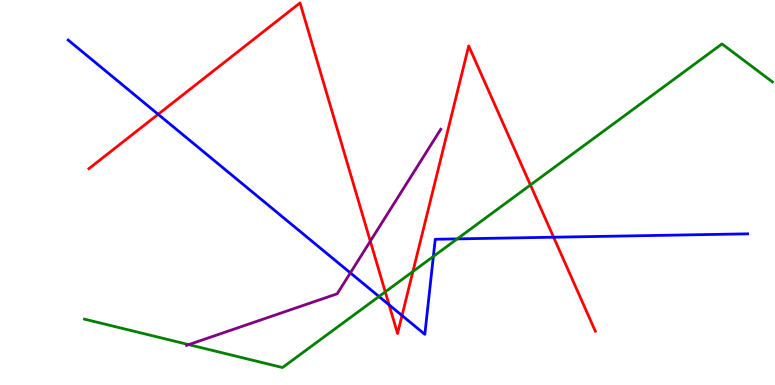[{'lines': ['blue', 'red'], 'intersections': [{'x': 2.04, 'y': 7.03}, {'x': 5.02, 'y': 2.08}, {'x': 5.19, 'y': 1.8}, {'x': 7.14, 'y': 3.84}]}, {'lines': ['green', 'red'], 'intersections': [{'x': 4.97, 'y': 2.42}, {'x': 5.33, 'y': 2.95}, {'x': 6.84, 'y': 5.2}]}, {'lines': ['purple', 'red'], 'intersections': [{'x': 4.78, 'y': 3.74}]}, {'lines': ['blue', 'green'], 'intersections': [{'x': 4.89, 'y': 2.3}, {'x': 5.59, 'y': 3.34}, {'x': 5.9, 'y': 3.8}]}, {'lines': ['blue', 'purple'], 'intersections': [{'x': 4.52, 'y': 2.91}]}, {'lines': ['green', 'purple'], 'intersections': [{'x': 2.44, 'y': 1.05}]}]